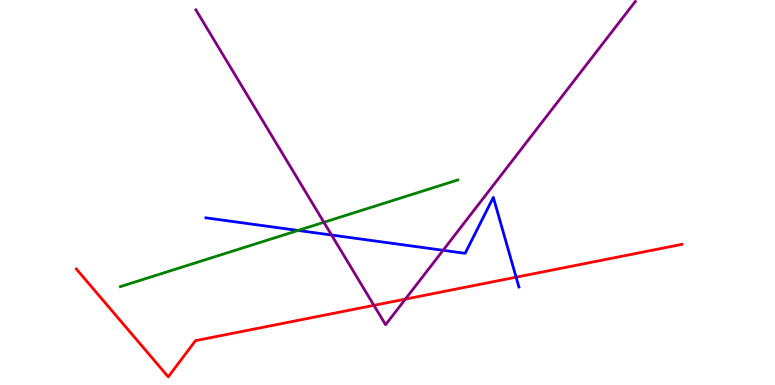[{'lines': ['blue', 'red'], 'intersections': [{'x': 6.66, 'y': 2.8}]}, {'lines': ['green', 'red'], 'intersections': []}, {'lines': ['purple', 'red'], 'intersections': [{'x': 4.82, 'y': 2.07}, {'x': 5.23, 'y': 2.23}]}, {'lines': ['blue', 'green'], 'intersections': [{'x': 3.85, 'y': 4.01}]}, {'lines': ['blue', 'purple'], 'intersections': [{'x': 4.28, 'y': 3.9}, {'x': 5.72, 'y': 3.5}]}, {'lines': ['green', 'purple'], 'intersections': [{'x': 4.18, 'y': 4.23}]}]